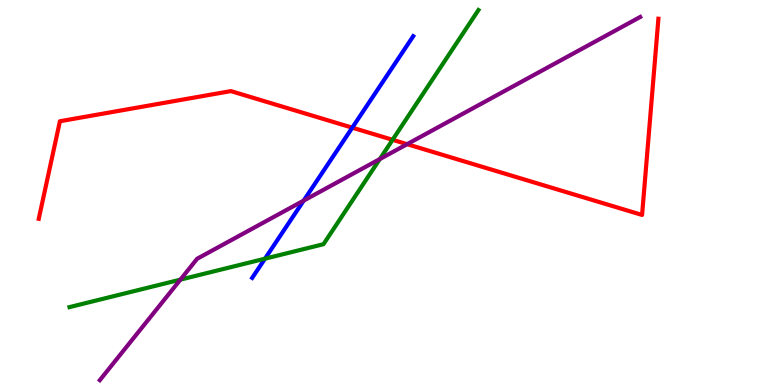[{'lines': ['blue', 'red'], 'intersections': [{'x': 4.55, 'y': 6.68}]}, {'lines': ['green', 'red'], 'intersections': [{'x': 5.07, 'y': 6.37}]}, {'lines': ['purple', 'red'], 'intersections': [{'x': 5.25, 'y': 6.26}]}, {'lines': ['blue', 'green'], 'intersections': [{'x': 3.42, 'y': 3.28}]}, {'lines': ['blue', 'purple'], 'intersections': [{'x': 3.92, 'y': 4.79}]}, {'lines': ['green', 'purple'], 'intersections': [{'x': 2.33, 'y': 2.74}, {'x': 4.9, 'y': 5.87}]}]